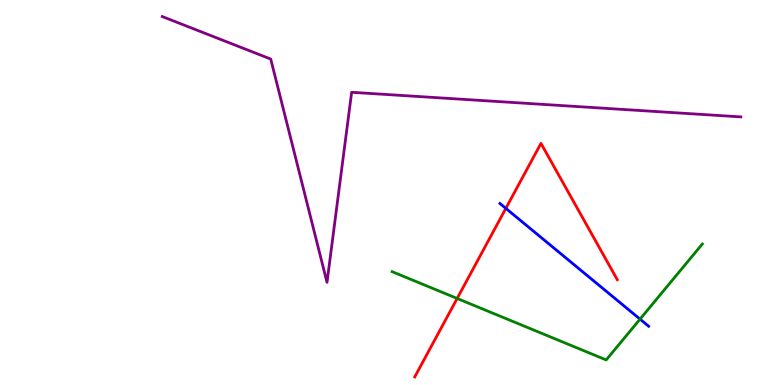[{'lines': ['blue', 'red'], 'intersections': [{'x': 6.53, 'y': 4.59}]}, {'lines': ['green', 'red'], 'intersections': [{'x': 5.9, 'y': 2.25}]}, {'lines': ['purple', 'red'], 'intersections': []}, {'lines': ['blue', 'green'], 'intersections': [{'x': 8.26, 'y': 1.71}]}, {'lines': ['blue', 'purple'], 'intersections': []}, {'lines': ['green', 'purple'], 'intersections': []}]